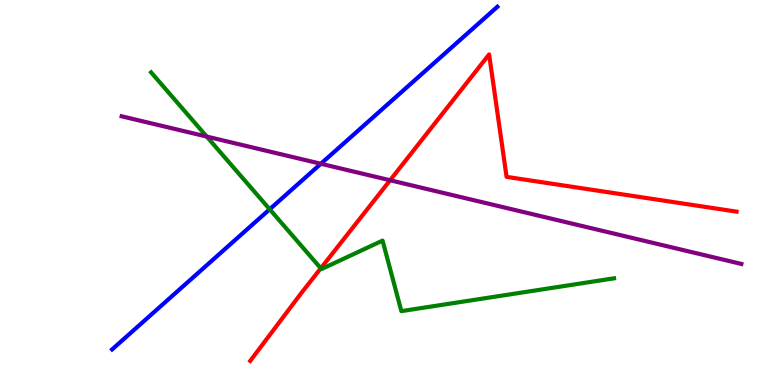[{'lines': ['blue', 'red'], 'intersections': []}, {'lines': ['green', 'red'], 'intersections': [{'x': 4.14, 'y': 3.03}]}, {'lines': ['purple', 'red'], 'intersections': [{'x': 5.03, 'y': 5.32}]}, {'lines': ['blue', 'green'], 'intersections': [{'x': 3.48, 'y': 4.56}]}, {'lines': ['blue', 'purple'], 'intersections': [{'x': 4.14, 'y': 5.75}]}, {'lines': ['green', 'purple'], 'intersections': [{'x': 2.67, 'y': 6.45}]}]